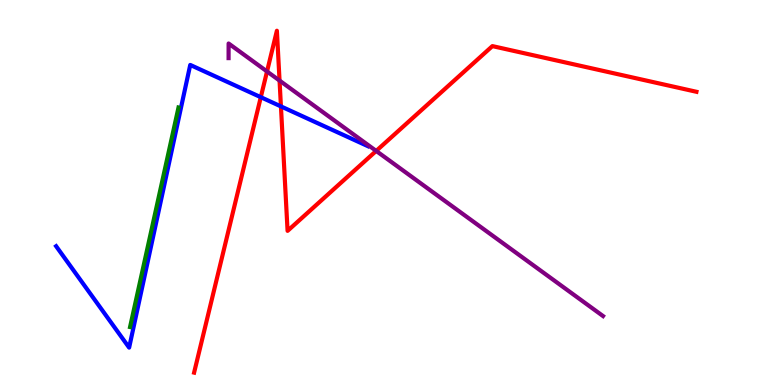[{'lines': ['blue', 'red'], 'intersections': [{'x': 3.37, 'y': 7.48}, {'x': 3.62, 'y': 7.24}]}, {'lines': ['green', 'red'], 'intersections': []}, {'lines': ['purple', 'red'], 'intersections': [{'x': 3.45, 'y': 8.14}, {'x': 3.61, 'y': 7.91}, {'x': 4.85, 'y': 6.08}]}, {'lines': ['blue', 'green'], 'intersections': []}, {'lines': ['blue', 'purple'], 'intersections': []}, {'lines': ['green', 'purple'], 'intersections': []}]